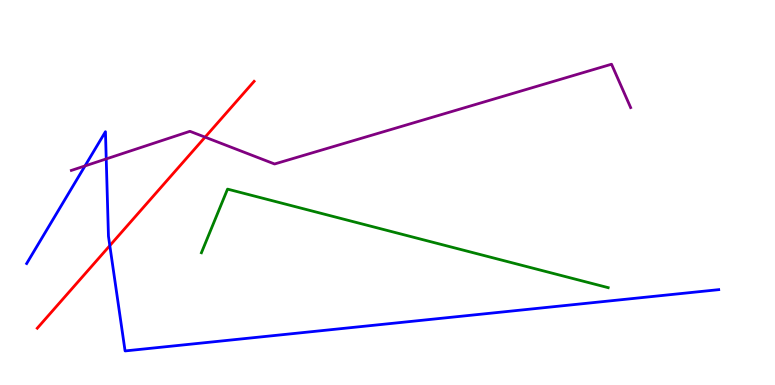[{'lines': ['blue', 'red'], 'intersections': [{'x': 1.42, 'y': 3.62}]}, {'lines': ['green', 'red'], 'intersections': []}, {'lines': ['purple', 'red'], 'intersections': [{'x': 2.65, 'y': 6.44}]}, {'lines': ['blue', 'green'], 'intersections': []}, {'lines': ['blue', 'purple'], 'intersections': [{'x': 1.1, 'y': 5.69}, {'x': 1.37, 'y': 5.87}]}, {'lines': ['green', 'purple'], 'intersections': []}]